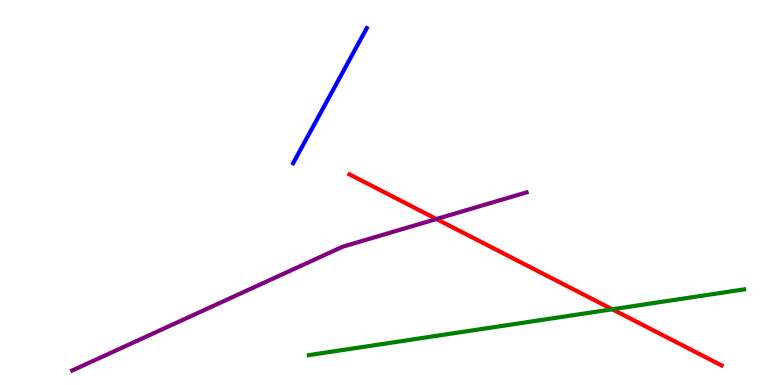[{'lines': ['blue', 'red'], 'intersections': []}, {'lines': ['green', 'red'], 'intersections': [{'x': 7.9, 'y': 1.97}]}, {'lines': ['purple', 'red'], 'intersections': [{'x': 5.63, 'y': 4.31}]}, {'lines': ['blue', 'green'], 'intersections': []}, {'lines': ['blue', 'purple'], 'intersections': []}, {'lines': ['green', 'purple'], 'intersections': []}]